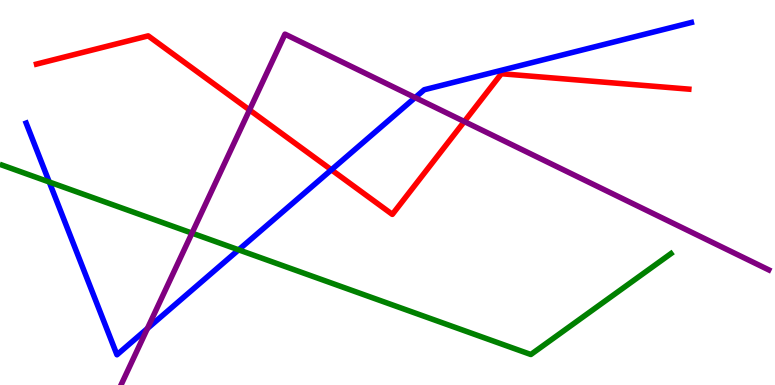[{'lines': ['blue', 'red'], 'intersections': [{'x': 4.28, 'y': 5.59}]}, {'lines': ['green', 'red'], 'intersections': []}, {'lines': ['purple', 'red'], 'intersections': [{'x': 3.22, 'y': 7.14}, {'x': 5.99, 'y': 6.84}]}, {'lines': ['blue', 'green'], 'intersections': [{'x': 0.635, 'y': 5.27}, {'x': 3.08, 'y': 3.51}]}, {'lines': ['blue', 'purple'], 'intersections': [{'x': 1.9, 'y': 1.47}, {'x': 5.36, 'y': 7.47}]}, {'lines': ['green', 'purple'], 'intersections': [{'x': 2.48, 'y': 3.94}]}]